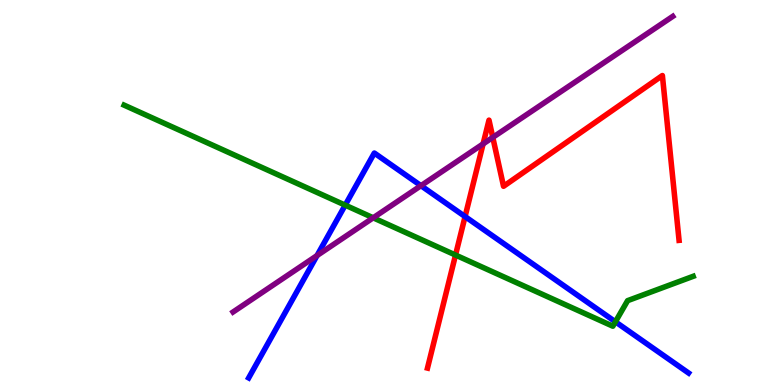[{'lines': ['blue', 'red'], 'intersections': [{'x': 6.0, 'y': 4.38}]}, {'lines': ['green', 'red'], 'intersections': [{'x': 5.88, 'y': 3.38}]}, {'lines': ['purple', 'red'], 'intersections': [{'x': 6.23, 'y': 6.26}, {'x': 6.36, 'y': 6.43}]}, {'lines': ['blue', 'green'], 'intersections': [{'x': 4.45, 'y': 4.67}, {'x': 7.94, 'y': 1.64}]}, {'lines': ['blue', 'purple'], 'intersections': [{'x': 4.09, 'y': 3.36}, {'x': 5.43, 'y': 5.18}]}, {'lines': ['green', 'purple'], 'intersections': [{'x': 4.82, 'y': 4.34}]}]